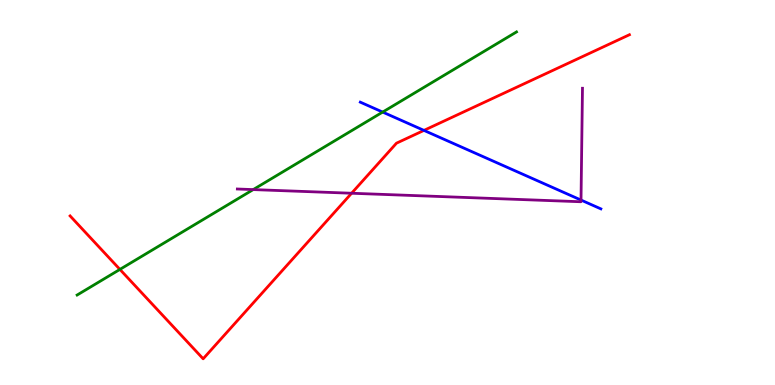[{'lines': ['blue', 'red'], 'intersections': [{'x': 5.47, 'y': 6.61}]}, {'lines': ['green', 'red'], 'intersections': [{'x': 1.55, 'y': 3.0}]}, {'lines': ['purple', 'red'], 'intersections': [{'x': 4.54, 'y': 4.98}]}, {'lines': ['blue', 'green'], 'intersections': [{'x': 4.94, 'y': 7.09}]}, {'lines': ['blue', 'purple'], 'intersections': [{'x': 7.5, 'y': 4.8}]}, {'lines': ['green', 'purple'], 'intersections': [{'x': 3.27, 'y': 5.08}]}]